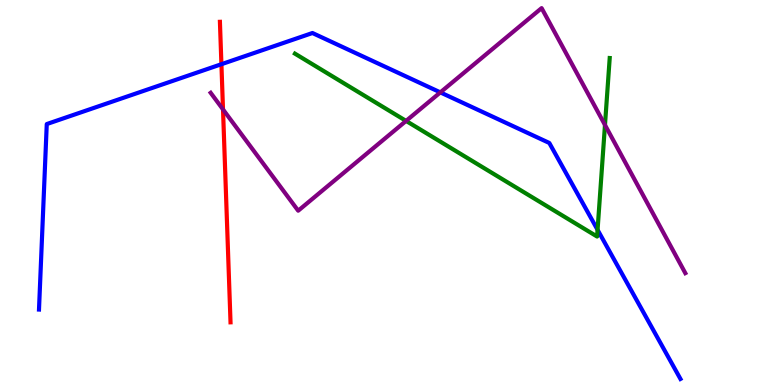[{'lines': ['blue', 'red'], 'intersections': [{'x': 2.86, 'y': 8.33}]}, {'lines': ['green', 'red'], 'intersections': []}, {'lines': ['purple', 'red'], 'intersections': [{'x': 2.88, 'y': 7.16}]}, {'lines': ['blue', 'green'], 'intersections': [{'x': 7.71, 'y': 4.03}]}, {'lines': ['blue', 'purple'], 'intersections': [{'x': 5.68, 'y': 7.6}]}, {'lines': ['green', 'purple'], 'intersections': [{'x': 5.24, 'y': 6.86}, {'x': 7.81, 'y': 6.75}]}]